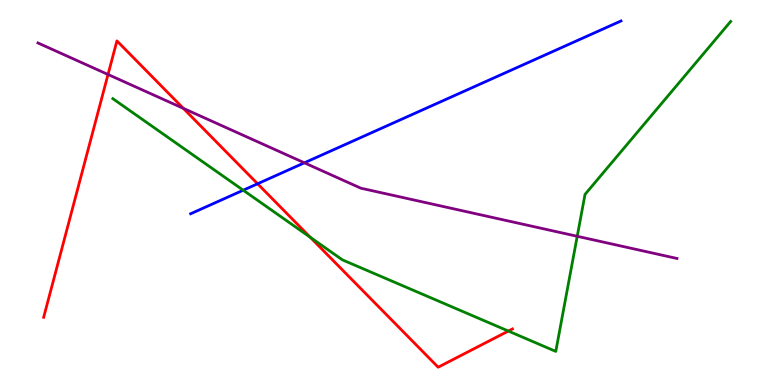[{'lines': ['blue', 'red'], 'intersections': [{'x': 3.32, 'y': 5.23}]}, {'lines': ['green', 'red'], 'intersections': [{'x': 4.0, 'y': 3.84}, {'x': 6.56, 'y': 1.4}]}, {'lines': ['purple', 'red'], 'intersections': [{'x': 1.39, 'y': 8.07}, {'x': 2.37, 'y': 7.19}]}, {'lines': ['blue', 'green'], 'intersections': [{'x': 3.14, 'y': 5.06}]}, {'lines': ['blue', 'purple'], 'intersections': [{'x': 3.93, 'y': 5.77}]}, {'lines': ['green', 'purple'], 'intersections': [{'x': 7.45, 'y': 3.86}]}]